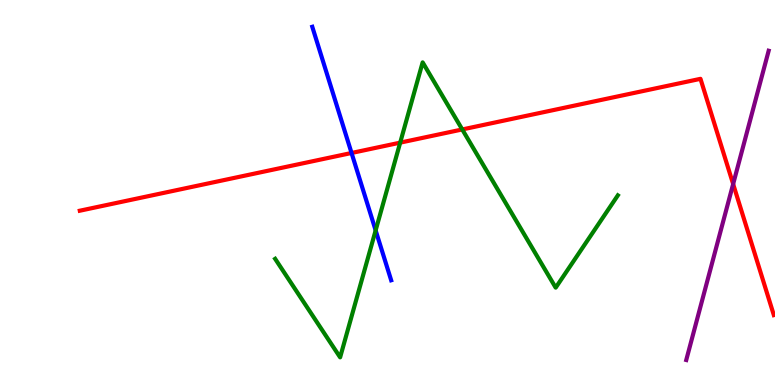[{'lines': ['blue', 'red'], 'intersections': [{'x': 4.54, 'y': 6.03}]}, {'lines': ['green', 'red'], 'intersections': [{'x': 5.16, 'y': 6.3}, {'x': 5.96, 'y': 6.64}]}, {'lines': ['purple', 'red'], 'intersections': [{'x': 9.46, 'y': 5.22}]}, {'lines': ['blue', 'green'], 'intersections': [{'x': 4.85, 'y': 4.02}]}, {'lines': ['blue', 'purple'], 'intersections': []}, {'lines': ['green', 'purple'], 'intersections': []}]